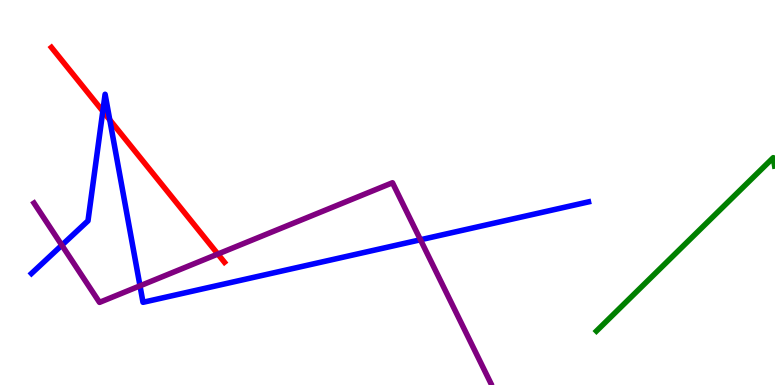[{'lines': ['blue', 'red'], 'intersections': [{'x': 1.33, 'y': 7.11}, {'x': 1.42, 'y': 6.89}]}, {'lines': ['green', 'red'], 'intersections': []}, {'lines': ['purple', 'red'], 'intersections': [{'x': 2.81, 'y': 3.4}]}, {'lines': ['blue', 'green'], 'intersections': []}, {'lines': ['blue', 'purple'], 'intersections': [{'x': 0.798, 'y': 3.63}, {'x': 1.81, 'y': 2.58}, {'x': 5.43, 'y': 3.77}]}, {'lines': ['green', 'purple'], 'intersections': []}]